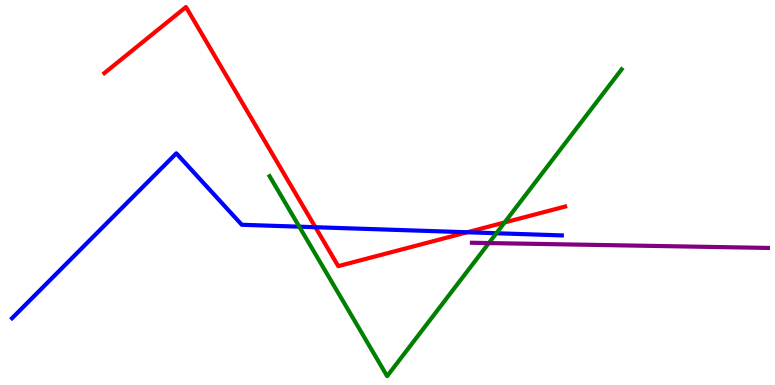[{'lines': ['blue', 'red'], 'intersections': [{'x': 4.07, 'y': 4.1}, {'x': 6.03, 'y': 3.97}]}, {'lines': ['green', 'red'], 'intersections': [{'x': 6.51, 'y': 4.22}]}, {'lines': ['purple', 'red'], 'intersections': []}, {'lines': ['blue', 'green'], 'intersections': [{'x': 3.86, 'y': 4.11}, {'x': 6.4, 'y': 3.94}]}, {'lines': ['blue', 'purple'], 'intersections': []}, {'lines': ['green', 'purple'], 'intersections': [{'x': 6.31, 'y': 3.69}]}]